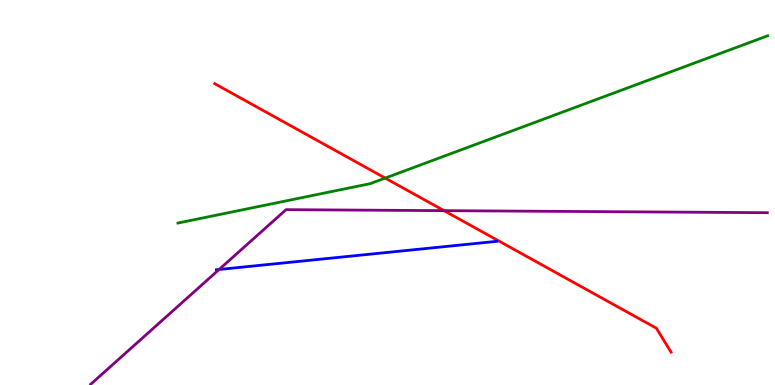[{'lines': ['blue', 'red'], 'intersections': []}, {'lines': ['green', 'red'], 'intersections': [{'x': 4.97, 'y': 5.37}]}, {'lines': ['purple', 'red'], 'intersections': [{'x': 5.73, 'y': 4.53}]}, {'lines': ['blue', 'green'], 'intersections': []}, {'lines': ['blue', 'purple'], 'intersections': [{'x': 2.83, 'y': 3.0}]}, {'lines': ['green', 'purple'], 'intersections': []}]